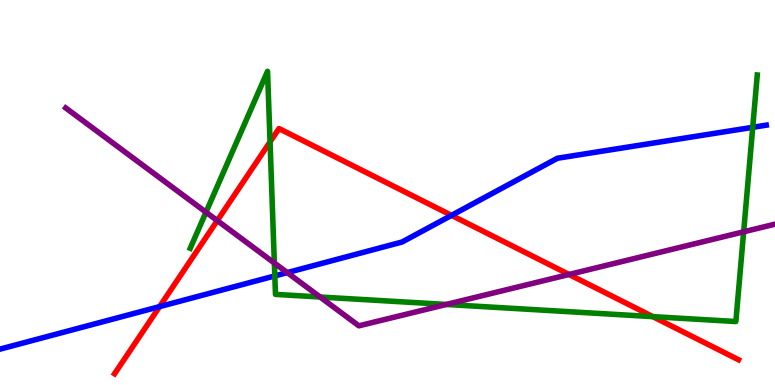[{'lines': ['blue', 'red'], 'intersections': [{'x': 2.06, 'y': 2.04}, {'x': 5.83, 'y': 4.41}]}, {'lines': ['green', 'red'], 'intersections': [{'x': 3.48, 'y': 6.31}, {'x': 8.42, 'y': 1.78}]}, {'lines': ['purple', 'red'], 'intersections': [{'x': 2.8, 'y': 4.27}, {'x': 7.34, 'y': 2.87}]}, {'lines': ['blue', 'green'], 'intersections': [{'x': 3.55, 'y': 2.83}, {'x': 9.71, 'y': 6.69}]}, {'lines': ['blue', 'purple'], 'intersections': [{'x': 3.71, 'y': 2.92}]}, {'lines': ['green', 'purple'], 'intersections': [{'x': 2.66, 'y': 4.49}, {'x': 3.54, 'y': 3.17}, {'x': 4.13, 'y': 2.29}, {'x': 5.76, 'y': 2.09}, {'x': 9.6, 'y': 3.98}]}]